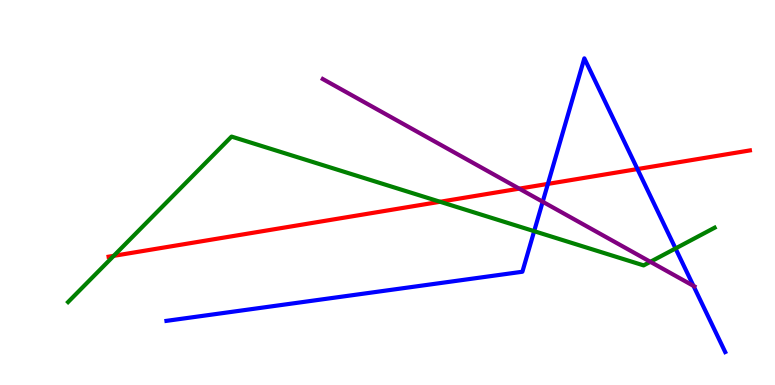[{'lines': ['blue', 'red'], 'intersections': [{'x': 7.07, 'y': 5.22}, {'x': 8.23, 'y': 5.61}]}, {'lines': ['green', 'red'], 'intersections': [{'x': 1.47, 'y': 3.35}, {'x': 5.68, 'y': 4.76}]}, {'lines': ['purple', 'red'], 'intersections': [{'x': 6.7, 'y': 5.1}]}, {'lines': ['blue', 'green'], 'intersections': [{'x': 6.89, 'y': 4.0}, {'x': 8.72, 'y': 3.55}]}, {'lines': ['blue', 'purple'], 'intersections': [{'x': 7.0, 'y': 4.76}, {'x': 8.95, 'y': 2.57}]}, {'lines': ['green', 'purple'], 'intersections': [{'x': 8.39, 'y': 3.2}]}]